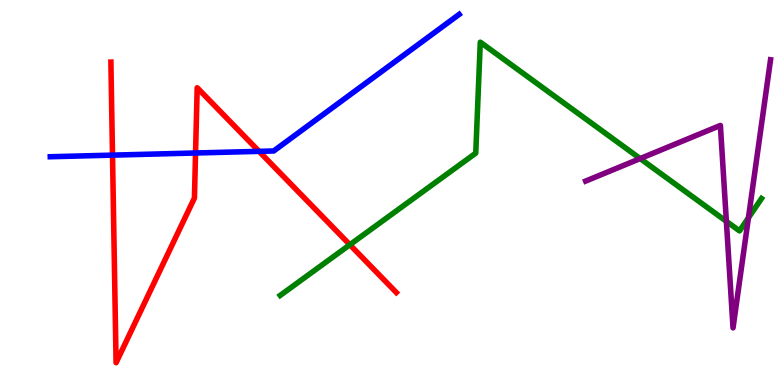[{'lines': ['blue', 'red'], 'intersections': [{'x': 1.45, 'y': 5.97}, {'x': 2.52, 'y': 6.03}, {'x': 3.34, 'y': 6.07}]}, {'lines': ['green', 'red'], 'intersections': [{'x': 4.51, 'y': 3.64}]}, {'lines': ['purple', 'red'], 'intersections': []}, {'lines': ['blue', 'green'], 'intersections': []}, {'lines': ['blue', 'purple'], 'intersections': []}, {'lines': ['green', 'purple'], 'intersections': [{'x': 8.26, 'y': 5.88}, {'x': 9.37, 'y': 4.25}, {'x': 9.66, 'y': 4.34}]}]